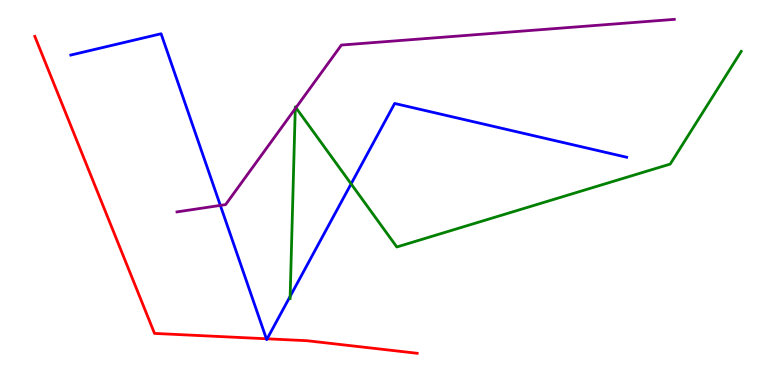[{'lines': ['blue', 'red'], 'intersections': [{'x': 3.44, 'y': 1.2}, {'x': 3.45, 'y': 1.2}]}, {'lines': ['green', 'red'], 'intersections': []}, {'lines': ['purple', 'red'], 'intersections': []}, {'lines': ['blue', 'green'], 'intersections': [{'x': 3.74, 'y': 2.3}, {'x': 4.53, 'y': 5.22}]}, {'lines': ['blue', 'purple'], 'intersections': [{'x': 2.84, 'y': 4.66}]}, {'lines': ['green', 'purple'], 'intersections': [{'x': 3.81, 'y': 7.18}, {'x': 3.82, 'y': 7.2}]}]